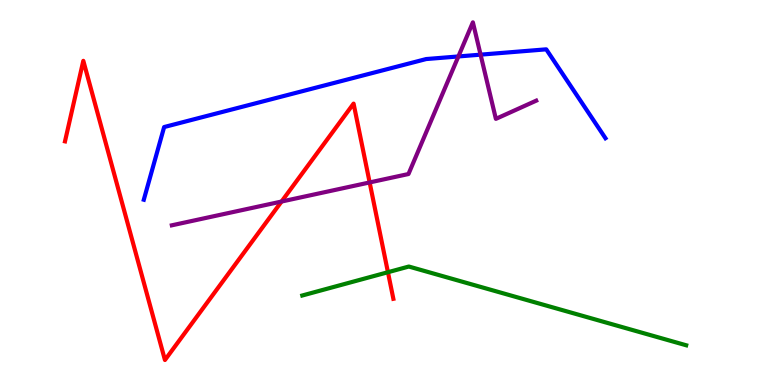[{'lines': ['blue', 'red'], 'intersections': []}, {'lines': ['green', 'red'], 'intersections': [{'x': 5.01, 'y': 2.93}]}, {'lines': ['purple', 'red'], 'intersections': [{'x': 3.63, 'y': 4.77}, {'x': 4.77, 'y': 5.26}]}, {'lines': ['blue', 'green'], 'intersections': []}, {'lines': ['blue', 'purple'], 'intersections': [{'x': 5.91, 'y': 8.53}, {'x': 6.2, 'y': 8.58}]}, {'lines': ['green', 'purple'], 'intersections': []}]